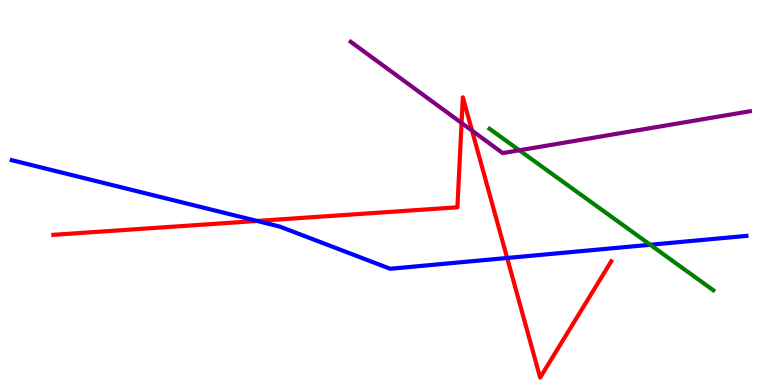[{'lines': ['blue', 'red'], 'intersections': [{'x': 3.32, 'y': 4.26}, {'x': 6.54, 'y': 3.3}]}, {'lines': ['green', 'red'], 'intersections': []}, {'lines': ['purple', 'red'], 'intersections': [{'x': 5.96, 'y': 6.81}, {'x': 6.09, 'y': 6.61}]}, {'lines': ['blue', 'green'], 'intersections': [{'x': 8.39, 'y': 3.64}]}, {'lines': ['blue', 'purple'], 'intersections': []}, {'lines': ['green', 'purple'], 'intersections': [{'x': 6.7, 'y': 6.1}]}]